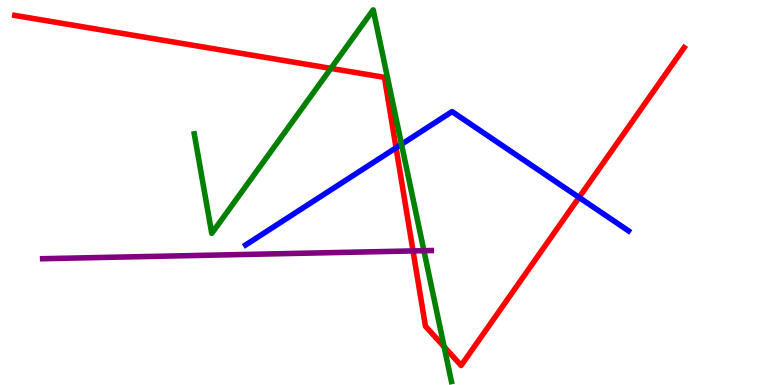[{'lines': ['blue', 'red'], 'intersections': [{'x': 5.11, 'y': 6.16}, {'x': 7.47, 'y': 4.87}]}, {'lines': ['green', 'red'], 'intersections': [{'x': 4.27, 'y': 8.22}, {'x': 5.73, 'y': 0.993}]}, {'lines': ['purple', 'red'], 'intersections': [{'x': 5.33, 'y': 3.48}]}, {'lines': ['blue', 'green'], 'intersections': [{'x': 5.18, 'y': 6.25}]}, {'lines': ['blue', 'purple'], 'intersections': []}, {'lines': ['green', 'purple'], 'intersections': [{'x': 5.47, 'y': 3.49}]}]